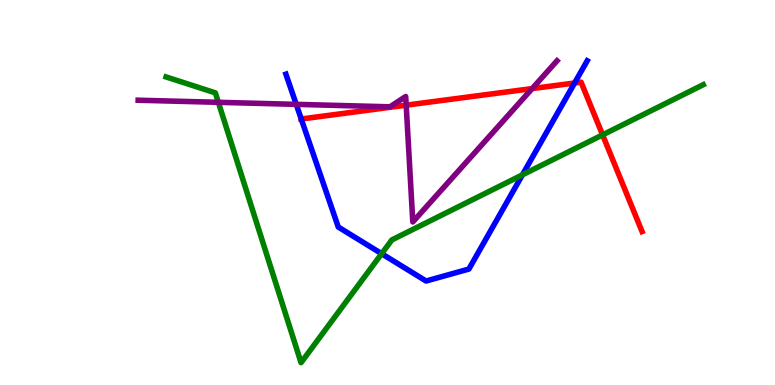[{'lines': ['blue', 'red'], 'intersections': [{'x': 3.89, 'y': 6.91}, {'x': 7.41, 'y': 7.84}]}, {'lines': ['green', 'red'], 'intersections': [{'x': 7.78, 'y': 6.5}]}, {'lines': ['purple', 'red'], 'intersections': [{'x': 5.24, 'y': 7.27}, {'x': 6.87, 'y': 7.7}]}, {'lines': ['blue', 'green'], 'intersections': [{'x': 4.92, 'y': 3.41}, {'x': 6.74, 'y': 5.46}]}, {'lines': ['blue', 'purple'], 'intersections': [{'x': 3.82, 'y': 7.29}]}, {'lines': ['green', 'purple'], 'intersections': [{'x': 2.82, 'y': 7.34}]}]